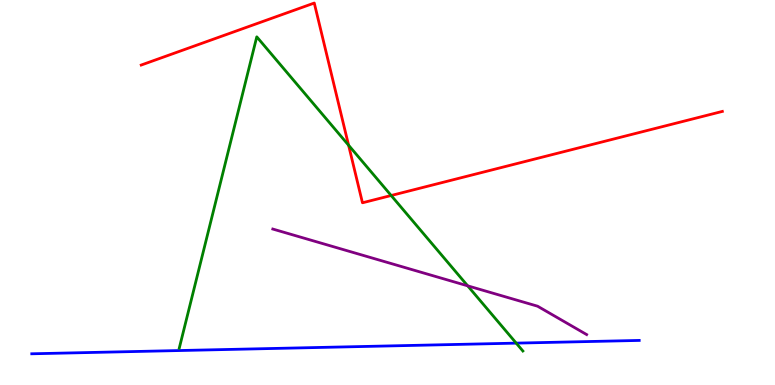[{'lines': ['blue', 'red'], 'intersections': []}, {'lines': ['green', 'red'], 'intersections': [{'x': 4.5, 'y': 6.23}, {'x': 5.05, 'y': 4.92}]}, {'lines': ['purple', 'red'], 'intersections': []}, {'lines': ['blue', 'green'], 'intersections': [{'x': 6.66, 'y': 1.09}]}, {'lines': ['blue', 'purple'], 'intersections': []}, {'lines': ['green', 'purple'], 'intersections': [{'x': 6.03, 'y': 2.58}]}]